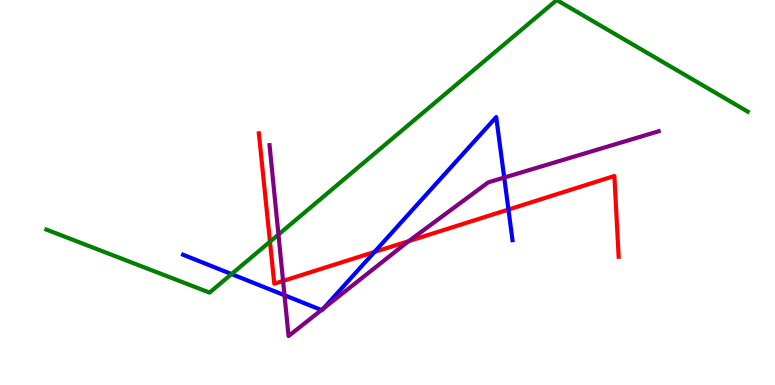[{'lines': ['blue', 'red'], 'intersections': [{'x': 4.83, 'y': 3.46}, {'x': 6.56, 'y': 4.56}]}, {'lines': ['green', 'red'], 'intersections': [{'x': 3.48, 'y': 3.72}]}, {'lines': ['purple', 'red'], 'intersections': [{'x': 3.65, 'y': 2.7}, {'x': 5.27, 'y': 3.74}]}, {'lines': ['blue', 'green'], 'intersections': [{'x': 2.99, 'y': 2.88}]}, {'lines': ['blue', 'purple'], 'intersections': [{'x': 3.67, 'y': 2.33}, {'x': 4.15, 'y': 1.95}, {'x': 4.17, 'y': 1.99}, {'x': 6.51, 'y': 5.39}]}, {'lines': ['green', 'purple'], 'intersections': [{'x': 3.59, 'y': 3.91}]}]